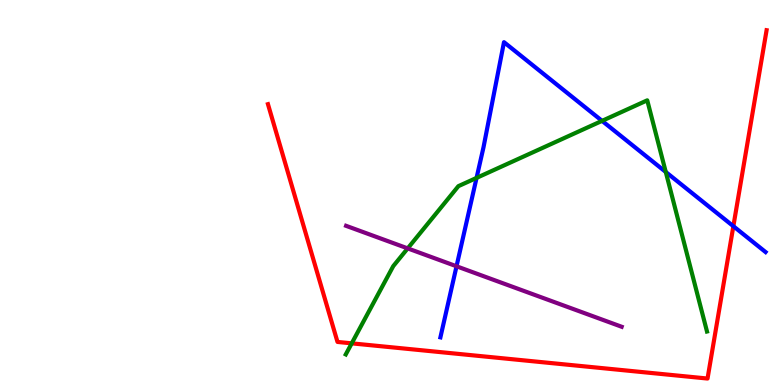[{'lines': ['blue', 'red'], 'intersections': [{'x': 9.46, 'y': 4.12}]}, {'lines': ['green', 'red'], 'intersections': [{'x': 4.54, 'y': 1.08}]}, {'lines': ['purple', 'red'], 'intersections': []}, {'lines': ['blue', 'green'], 'intersections': [{'x': 6.15, 'y': 5.38}, {'x': 7.77, 'y': 6.86}, {'x': 8.59, 'y': 5.53}]}, {'lines': ['blue', 'purple'], 'intersections': [{'x': 5.89, 'y': 3.08}]}, {'lines': ['green', 'purple'], 'intersections': [{'x': 5.26, 'y': 3.55}]}]